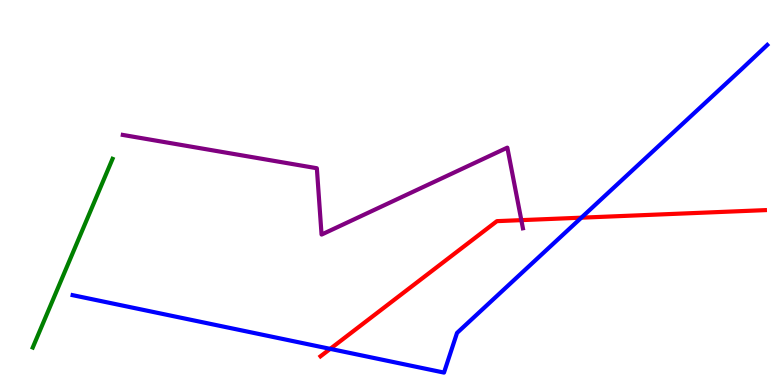[{'lines': ['blue', 'red'], 'intersections': [{'x': 4.26, 'y': 0.939}, {'x': 7.5, 'y': 4.35}]}, {'lines': ['green', 'red'], 'intersections': []}, {'lines': ['purple', 'red'], 'intersections': [{'x': 6.73, 'y': 4.28}]}, {'lines': ['blue', 'green'], 'intersections': []}, {'lines': ['blue', 'purple'], 'intersections': []}, {'lines': ['green', 'purple'], 'intersections': []}]